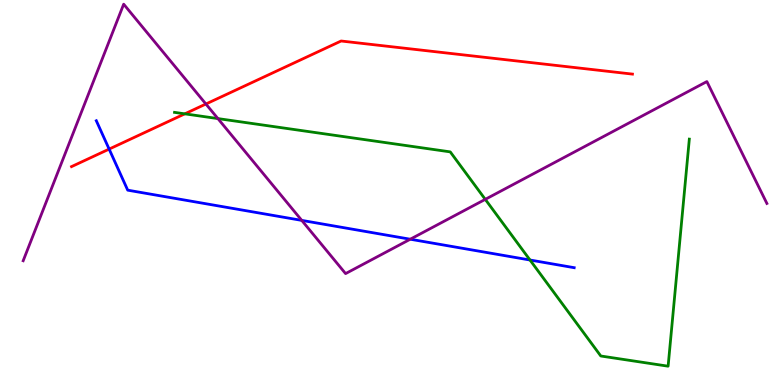[{'lines': ['blue', 'red'], 'intersections': [{'x': 1.41, 'y': 6.13}]}, {'lines': ['green', 'red'], 'intersections': [{'x': 2.38, 'y': 7.04}]}, {'lines': ['purple', 'red'], 'intersections': [{'x': 2.66, 'y': 7.3}]}, {'lines': ['blue', 'green'], 'intersections': [{'x': 6.84, 'y': 3.25}]}, {'lines': ['blue', 'purple'], 'intersections': [{'x': 3.89, 'y': 4.28}, {'x': 5.29, 'y': 3.79}]}, {'lines': ['green', 'purple'], 'intersections': [{'x': 2.81, 'y': 6.92}, {'x': 6.26, 'y': 4.82}]}]